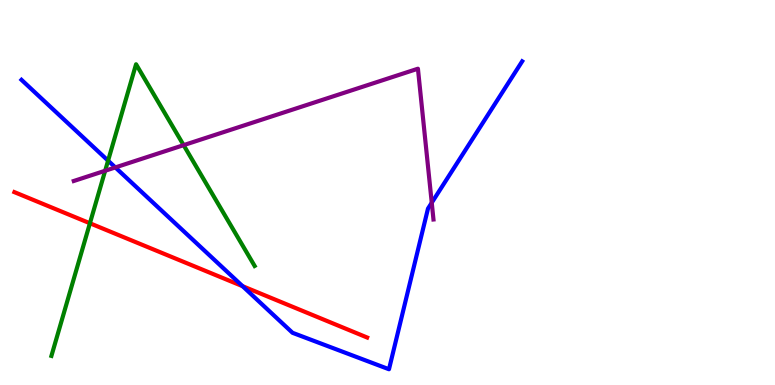[{'lines': ['blue', 'red'], 'intersections': [{'x': 3.13, 'y': 2.57}]}, {'lines': ['green', 'red'], 'intersections': [{'x': 1.16, 'y': 4.2}]}, {'lines': ['purple', 'red'], 'intersections': []}, {'lines': ['blue', 'green'], 'intersections': [{'x': 1.39, 'y': 5.83}]}, {'lines': ['blue', 'purple'], 'intersections': [{'x': 1.49, 'y': 5.65}, {'x': 5.57, 'y': 4.73}]}, {'lines': ['green', 'purple'], 'intersections': [{'x': 1.36, 'y': 5.56}, {'x': 2.37, 'y': 6.23}]}]